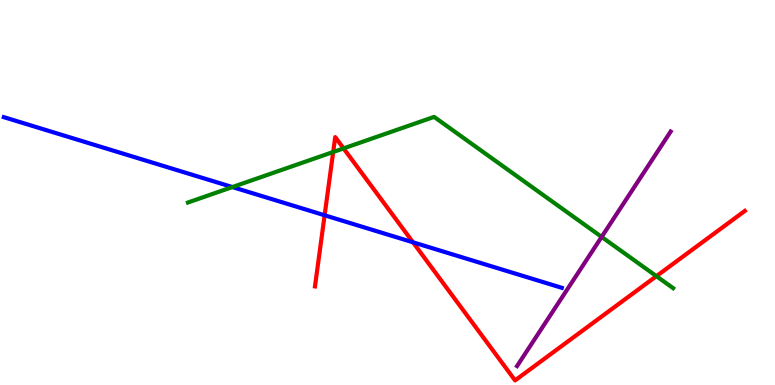[{'lines': ['blue', 'red'], 'intersections': [{'x': 4.19, 'y': 4.41}, {'x': 5.33, 'y': 3.71}]}, {'lines': ['green', 'red'], 'intersections': [{'x': 4.3, 'y': 6.05}, {'x': 4.43, 'y': 6.15}, {'x': 8.47, 'y': 2.83}]}, {'lines': ['purple', 'red'], 'intersections': []}, {'lines': ['blue', 'green'], 'intersections': [{'x': 3.0, 'y': 5.14}]}, {'lines': ['blue', 'purple'], 'intersections': []}, {'lines': ['green', 'purple'], 'intersections': [{'x': 7.76, 'y': 3.85}]}]